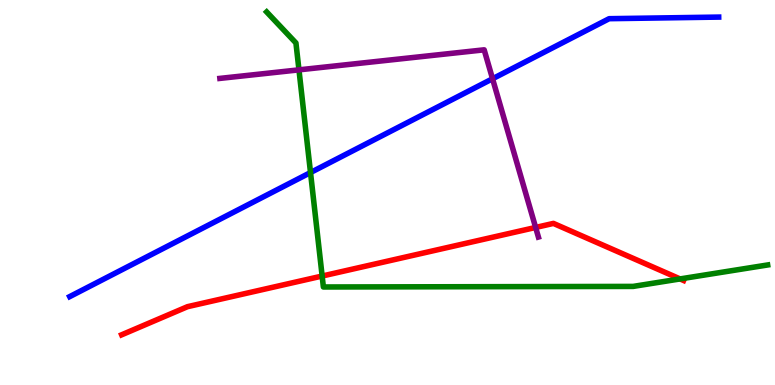[{'lines': ['blue', 'red'], 'intersections': []}, {'lines': ['green', 'red'], 'intersections': [{'x': 4.16, 'y': 2.83}, {'x': 8.78, 'y': 2.76}]}, {'lines': ['purple', 'red'], 'intersections': [{'x': 6.91, 'y': 4.09}]}, {'lines': ['blue', 'green'], 'intersections': [{'x': 4.01, 'y': 5.52}]}, {'lines': ['blue', 'purple'], 'intersections': [{'x': 6.36, 'y': 7.95}]}, {'lines': ['green', 'purple'], 'intersections': [{'x': 3.86, 'y': 8.19}]}]